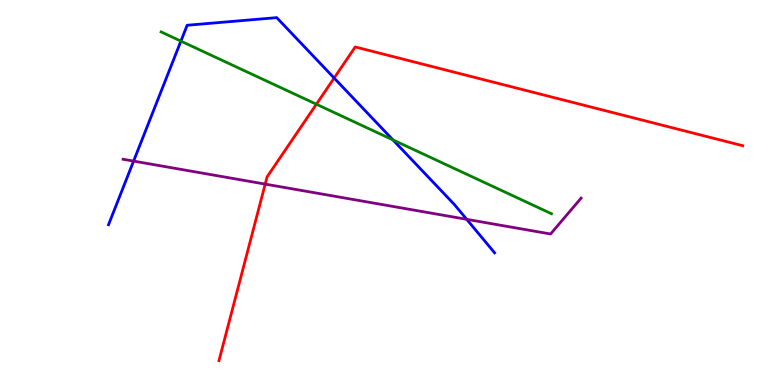[{'lines': ['blue', 'red'], 'intersections': [{'x': 4.31, 'y': 7.97}]}, {'lines': ['green', 'red'], 'intersections': [{'x': 4.08, 'y': 7.29}]}, {'lines': ['purple', 'red'], 'intersections': [{'x': 3.42, 'y': 5.22}]}, {'lines': ['blue', 'green'], 'intersections': [{'x': 2.33, 'y': 8.93}, {'x': 5.07, 'y': 6.37}]}, {'lines': ['blue', 'purple'], 'intersections': [{'x': 1.72, 'y': 5.82}, {'x': 6.02, 'y': 4.3}]}, {'lines': ['green', 'purple'], 'intersections': []}]